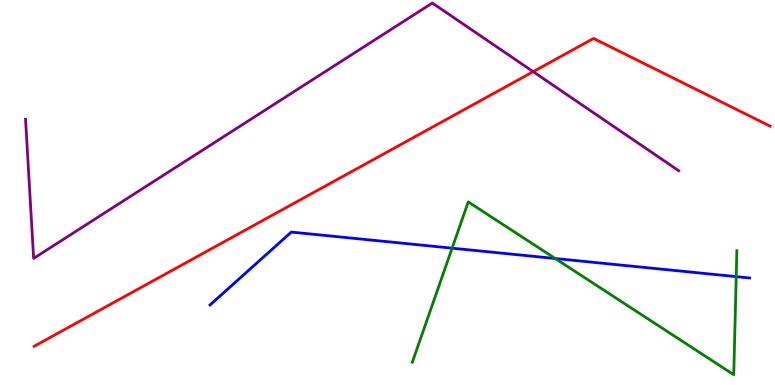[{'lines': ['blue', 'red'], 'intersections': []}, {'lines': ['green', 'red'], 'intersections': []}, {'lines': ['purple', 'red'], 'intersections': [{'x': 6.88, 'y': 8.14}]}, {'lines': ['blue', 'green'], 'intersections': [{'x': 5.83, 'y': 3.55}, {'x': 7.16, 'y': 3.29}, {'x': 9.5, 'y': 2.81}]}, {'lines': ['blue', 'purple'], 'intersections': []}, {'lines': ['green', 'purple'], 'intersections': []}]